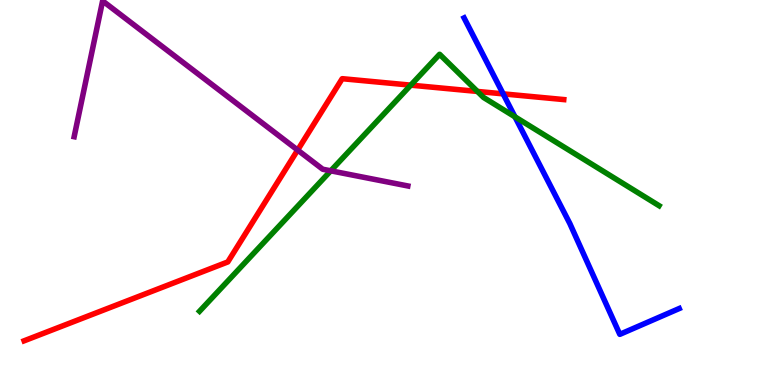[{'lines': ['blue', 'red'], 'intersections': [{'x': 6.49, 'y': 7.56}]}, {'lines': ['green', 'red'], 'intersections': [{'x': 5.3, 'y': 7.79}, {'x': 6.16, 'y': 7.62}]}, {'lines': ['purple', 'red'], 'intersections': [{'x': 3.84, 'y': 6.1}]}, {'lines': ['blue', 'green'], 'intersections': [{'x': 6.64, 'y': 6.97}]}, {'lines': ['blue', 'purple'], 'intersections': []}, {'lines': ['green', 'purple'], 'intersections': [{'x': 4.27, 'y': 5.56}]}]